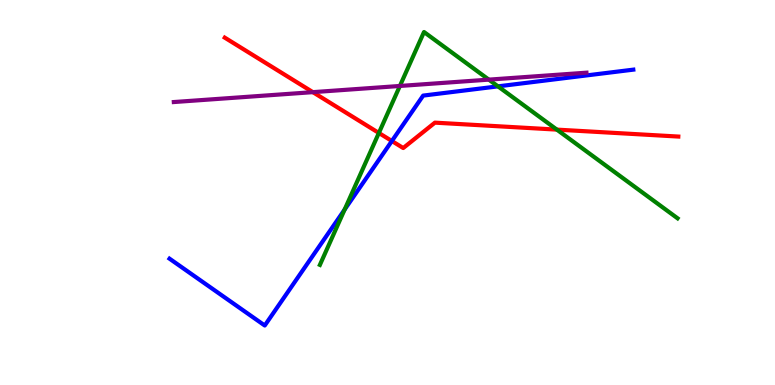[{'lines': ['blue', 'red'], 'intersections': [{'x': 5.06, 'y': 6.34}]}, {'lines': ['green', 'red'], 'intersections': [{'x': 4.89, 'y': 6.55}, {'x': 7.19, 'y': 6.63}]}, {'lines': ['purple', 'red'], 'intersections': [{'x': 4.04, 'y': 7.61}]}, {'lines': ['blue', 'green'], 'intersections': [{'x': 4.45, 'y': 4.56}, {'x': 6.43, 'y': 7.76}]}, {'lines': ['blue', 'purple'], 'intersections': []}, {'lines': ['green', 'purple'], 'intersections': [{'x': 5.16, 'y': 7.77}, {'x': 6.31, 'y': 7.93}]}]